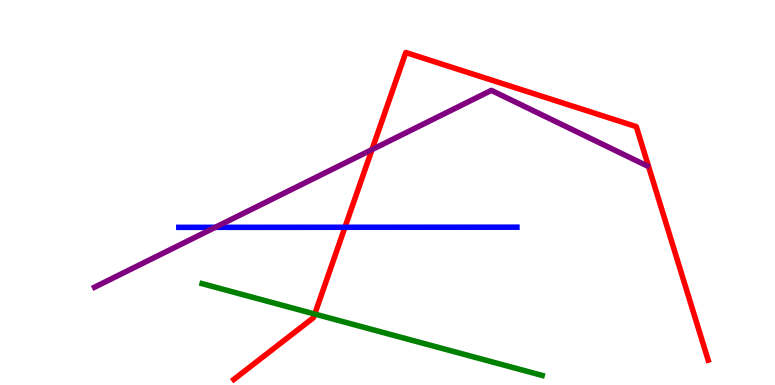[{'lines': ['blue', 'red'], 'intersections': [{'x': 4.45, 'y': 4.1}]}, {'lines': ['green', 'red'], 'intersections': [{'x': 4.06, 'y': 1.84}]}, {'lines': ['purple', 'red'], 'intersections': [{'x': 4.8, 'y': 6.11}]}, {'lines': ['blue', 'green'], 'intersections': []}, {'lines': ['blue', 'purple'], 'intersections': [{'x': 2.78, 'y': 4.1}]}, {'lines': ['green', 'purple'], 'intersections': []}]